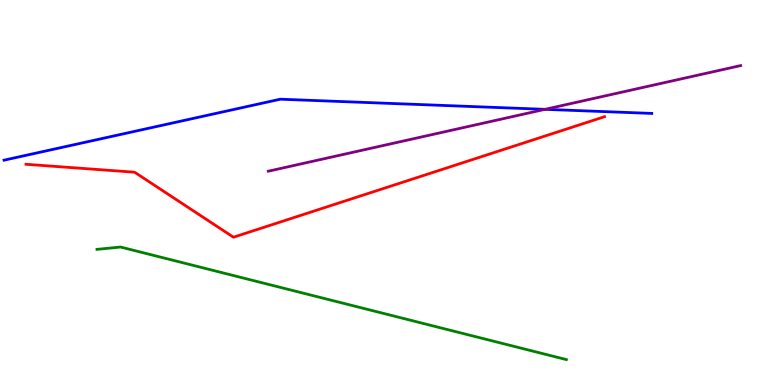[{'lines': ['blue', 'red'], 'intersections': []}, {'lines': ['green', 'red'], 'intersections': []}, {'lines': ['purple', 'red'], 'intersections': []}, {'lines': ['blue', 'green'], 'intersections': []}, {'lines': ['blue', 'purple'], 'intersections': [{'x': 7.03, 'y': 7.16}]}, {'lines': ['green', 'purple'], 'intersections': []}]